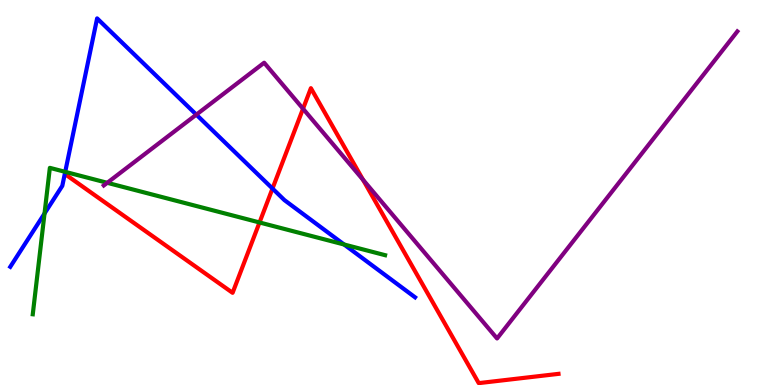[{'lines': ['blue', 'red'], 'intersections': [{'x': 3.52, 'y': 5.1}]}, {'lines': ['green', 'red'], 'intersections': [{'x': 3.35, 'y': 4.22}]}, {'lines': ['purple', 'red'], 'intersections': [{'x': 3.91, 'y': 7.18}, {'x': 4.68, 'y': 5.33}]}, {'lines': ['blue', 'green'], 'intersections': [{'x': 0.575, 'y': 4.45}, {'x': 0.841, 'y': 5.54}, {'x': 4.44, 'y': 3.65}]}, {'lines': ['blue', 'purple'], 'intersections': [{'x': 2.53, 'y': 7.02}]}, {'lines': ['green', 'purple'], 'intersections': [{'x': 1.38, 'y': 5.25}]}]